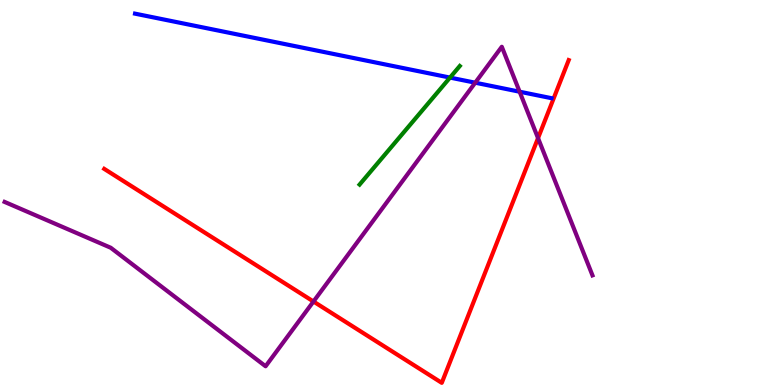[{'lines': ['blue', 'red'], 'intersections': []}, {'lines': ['green', 'red'], 'intersections': []}, {'lines': ['purple', 'red'], 'intersections': [{'x': 4.04, 'y': 2.17}, {'x': 6.94, 'y': 6.41}]}, {'lines': ['blue', 'green'], 'intersections': [{'x': 5.81, 'y': 7.98}]}, {'lines': ['blue', 'purple'], 'intersections': [{'x': 6.13, 'y': 7.85}, {'x': 6.7, 'y': 7.62}]}, {'lines': ['green', 'purple'], 'intersections': []}]